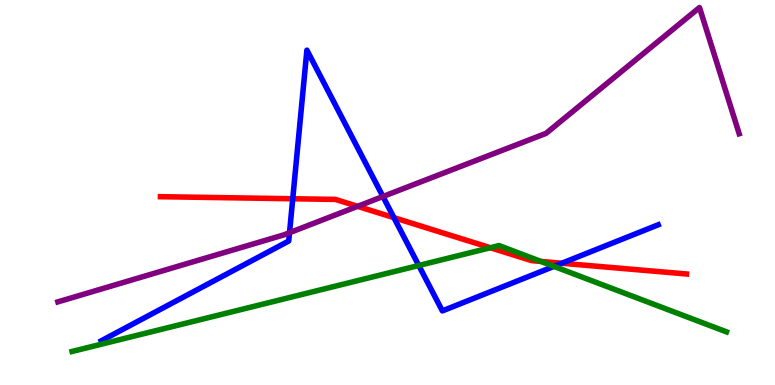[{'lines': ['blue', 'red'], 'intersections': [{'x': 3.78, 'y': 4.84}, {'x': 5.08, 'y': 4.35}, {'x': 7.25, 'y': 3.16}]}, {'lines': ['green', 'red'], 'intersections': [{'x': 6.33, 'y': 3.57}, {'x': 6.98, 'y': 3.21}]}, {'lines': ['purple', 'red'], 'intersections': [{'x': 4.61, 'y': 4.64}]}, {'lines': ['blue', 'green'], 'intersections': [{'x': 5.4, 'y': 3.1}, {'x': 7.15, 'y': 3.08}]}, {'lines': ['blue', 'purple'], 'intersections': [{'x': 3.74, 'y': 3.96}, {'x': 4.94, 'y': 4.9}]}, {'lines': ['green', 'purple'], 'intersections': []}]